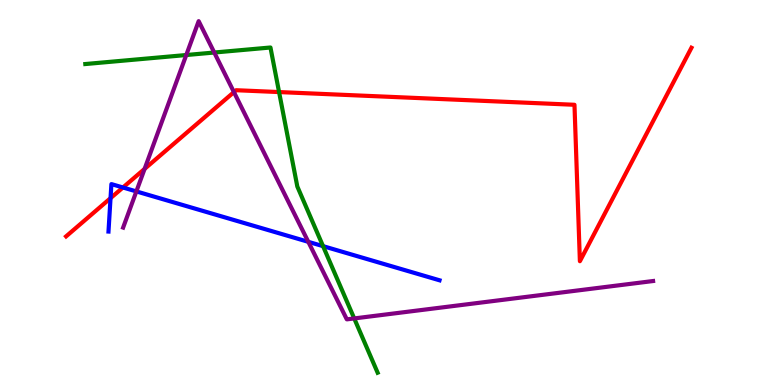[{'lines': ['blue', 'red'], 'intersections': [{'x': 1.43, 'y': 4.85}, {'x': 1.59, 'y': 5.13}]}, {'lines': ['green', 'red'], 'intersections': [{'x': 3.6, 'y': 7.61}]}, {'lines': ['purple', 'red'], 'intersections': [{'x': 1.87, 'y': 5.61}, {'x': 3.02, 'y': 7.61}]}, {'lines': ['blue', 'green'], 'intersections': [{'x': 4.17, 'y': 3.61}]}, {'lines': ['blue', 'purple'], 'intersections': [{'x': 1.76, 'y': 5.03}, {'x': 3.98, 'y': 3.72}]}, {'lines': ['green', 'purple'], 'intersections': [{'x': 2.4, 'y': 8.57}, {'x': 2.76, 'y': 8.64}, {'x': 4.57, 'y': 1.73}]}]